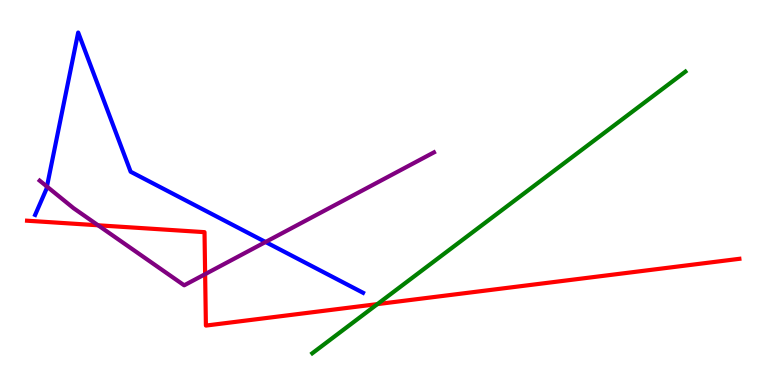[{'lines': ['blue', 'red'], 'intersections': []}, {'lines': ['green', 'red'], 'intersections': [{'x': 4.87, 'y': 2.1}]}, {'lines': ['purple', 'red'], 'intersections': [{'x': 1.27, 'y': 4.15}, {'x': 2.65, 'y': 2.88}]}, {'lines': ['blue', 'green'], 'intersections': []}, {'lines': ['blue', 'purple'], 'intersections': [{'x': 0.606, 'y': 5.15}, {'x': 3.43, 'y': 3.71}]}, {'lines': ['green', 'purple'], 'intersections': []}]